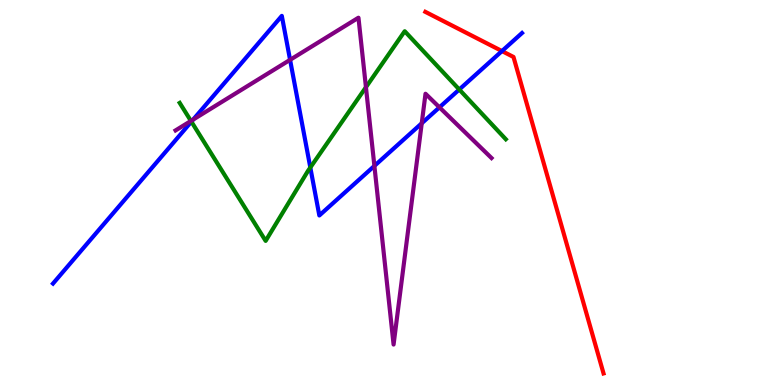[{'lines': ['blue', 'red'], 'intersections': [{'x': 6.48, 'y': 8.67}]}, {'lines': ['green', 'red'], 'intersections': []}, {'lines': ['purple', 'red'], 'intersections': []}, {'lines': ['blue', 'green'], 'intersections': [{'x': 2.47, 'y': 6.84}, {'x': 4.0, 'y': 5.65}, {'x': 5.93, 'y': 7.68}]}, {'lines': ['blue', 'purple'], 'intersections': [{'x': 2.49, 'y': 6.9}, {'x': 3.74, 'y': 8.45}, {'x': 4.83, 'y': 5.69}, {'x': 5.44, 'y': 6.8}, {'x': 5.67, 'y': 7.21}]}, {'lines': ['green', 'purple'], 'intersections': [{'x': 2.46, 'y': 6.86}, {'x': 4.72, 'y': 7.73}]}]